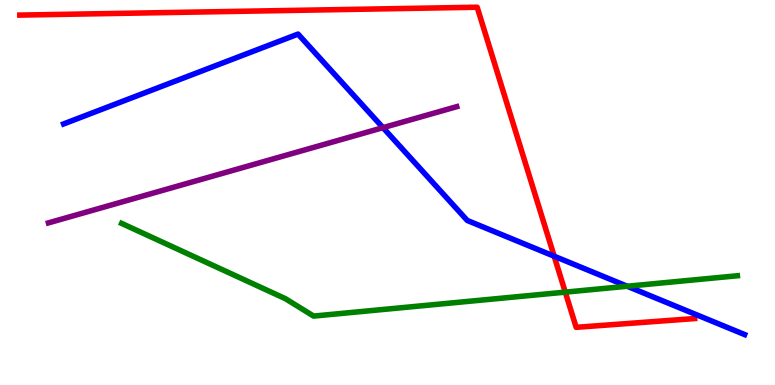[{'lines': ['blue', 'red'], 'intersections': [{'x': 7.15, 'y': 3.35}]}, {'lines': ['green', 'red'], 'intersections': [{'x': 7.29, 'y': 2.41}]}, {'lines': ['purple', 'red'], 'intersections': []}, {'lines': ['blue', 'green'], 'intersections': [{'x': 8.09, 'y': 2.57}]}, {'lines': ['blue', 'purple'], 'intersections': [{'x': 4.94, 'y': 6.68}]}, {'lines': ['green', 'purple'], 'intersections': []}]